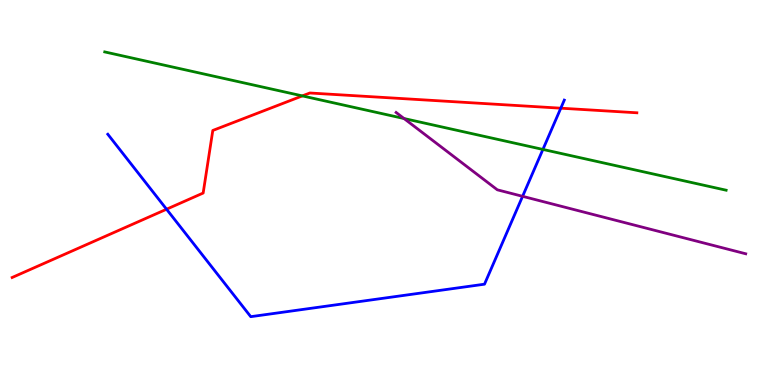[{'lines': ['blue', 'red'], 'intersections': [{'x': 2.15, 'y': 4.57}, {'x': 7.24, 'y': 7.19}]}, {'lines': ['green', 'red'], 'intersections': [{'x': 3.9, 'y': 7.51}]}, {'lines': ['purple', 'red'], 'intersections': []}, {'lines': ['blue', 'green'], 'intersections': [{'x': 7.01, 'y': 6.12}]}, {'lines': ['blue', 'purple'], 'intersections': [{'x': 6.74, 'y': 4.9}]}, {'lines': ['green', 'purple'], 'intersections': [{'x': 5.21, 'y': 6.92}]}]